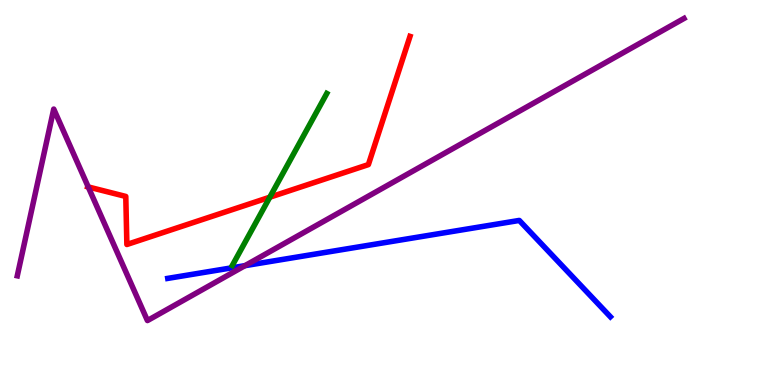[{'lines': ['blue', 'red'], 'intersections': []}, {'lines': ['green', 'red'], 'intersections': [{'x': 3.48, 'y': 4.88}]}, {'lines': ['purple', 'red'], 'intersections': [{'x': 1.14, 'y': 5.14}]}, {'lines': ['blue', 'green'], 'intersections': []}, {'lines': ['blue', 'purple'], 'intersections': [{'x': 3.16, 'y': 3.1}]}, {'lines': ['green', 'purple'], 'intersections': []}]